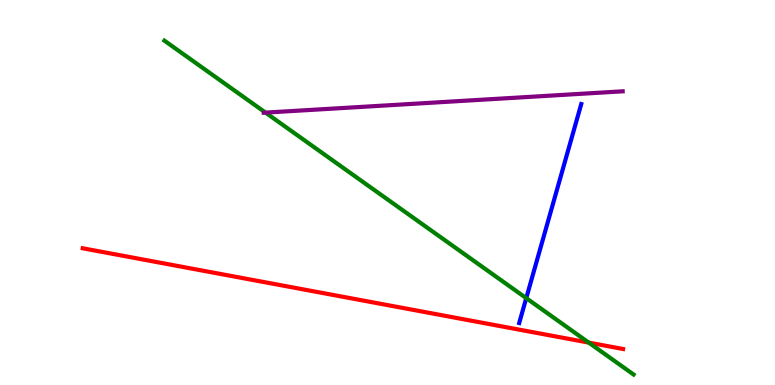[{'lines': ['blue', 'red'], 'intersections': []}, {'lines': ['green', 'red'], 'intersections': [{'x': 7.6, 'y': 1.1}]}, {'lines': ['purple', 'red'], 'intersections': []}, {'lines': ['blue', 'green'], 'intersections': [{'x': 6.79, 'y': 2.26}]}, {'lines': ['blue', 'purple'], 'intersections': []}, {'lines': ['green', 'purple'], 'intersections': [{'x': 3.43, 'y': 7.07}]}]